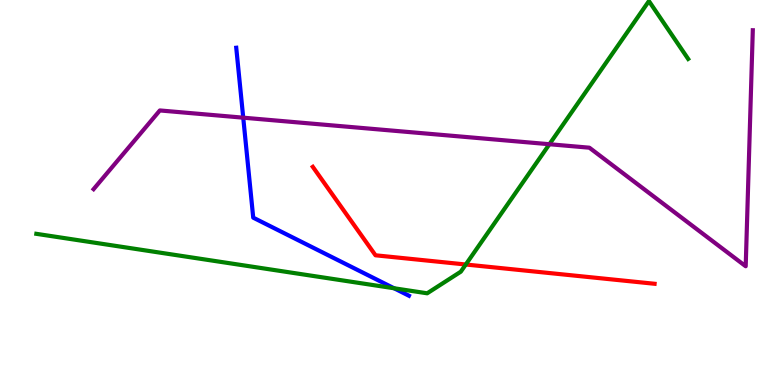[{'lines': ['blue', 'red'], 'intersections': []}, {'lines': ['green', 'red'], 'intersections': [{'x': 6.01, 'y': 3.13}]}, {'lines': ['purple', 'red'], 'intersections': []}, {'lines': ['blue', 'green'], 'intersections': [{'x': 5.08, 'y': 2.51}]}, {'lines': ['blue', 'purple'], 'intersections': [{'x': 3.14, 'y': 6.94}]}, {'lines': ['green', 'purple'], 'intersections': [{'x': 7.09, 'y': 6.25}]}]